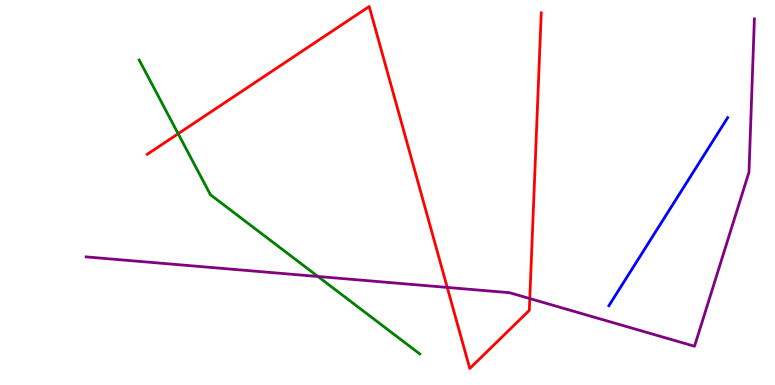[{'lines': ['blue', 'red'], 'intersections': []}, {'lines': ['green', 'red'], 'intersections': [{'x': 2.3, 'y': 6.53}]}, {'lines': ['purple', 'red'], 'intersections': [{'x': 5.77, 'y': 2.53}, {'x': 6.84, 'y': 2.25}]}, {'lines': ['blue', 'green'], 'intersections': []}, {'lines': ['blue', 'purple'], 'intersections': []}, {'lines': ['green', 'purple'], 'intersections': [{'x': 4.1, 'y': 2.82}]}]